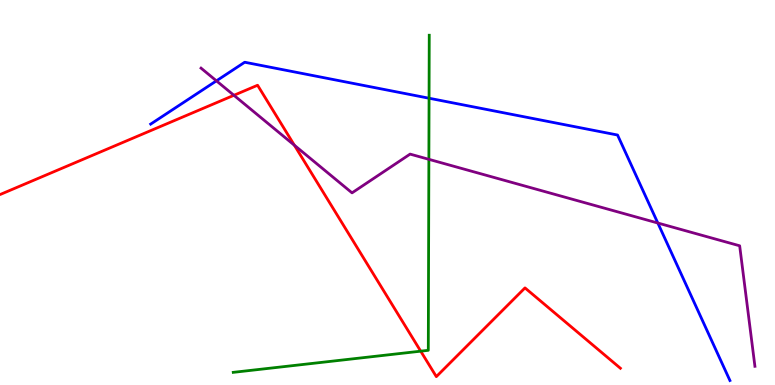[{'lines': ['blue', 'red'], 'intersections': []}, {'lines': ['green', 'red'], 'intersections': [{'x': 5.43, 'y': 0.879}]}, {'lines': ['purple', 'red'], 'intersections': [{'x': 3.02, 'y': 7.52}, {'x': 3.8, 'y': 6.23}]}, {'lines': ['blue', 'green'], 'intersections': [{'x': 5.54, 'y': 7.45}]}, {'lines': ['blue', 'purple'], 'intersections': [{'x': 2.79, 'y': 7.9}, {'x': 8.49, 'y': 4.21}]}, {'lines': ['green', 'purple'], 'intersections': [{'x': 5.53, 'y': 5.86}]}]